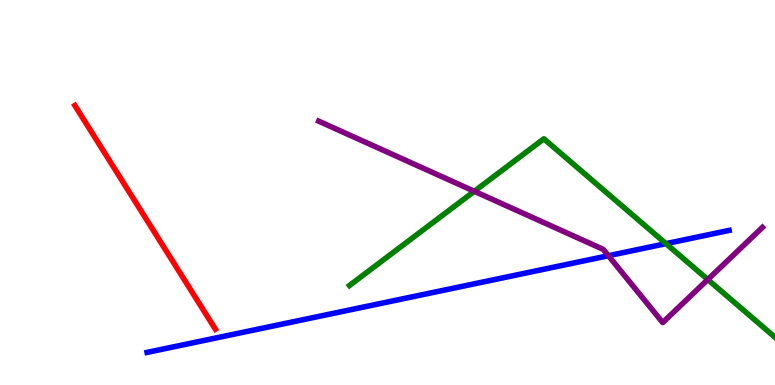[{'lines': ['blue', 'red'], 'intersections': []}, {'lines': ['green', 'red'], 'intersections': []}, {'lines': ['purple', 'red'], 'intersections': []}, {'lines': ['blue', 'green'], 'intersections': [{'x': 8.59, 'y': 3.67}]}, {'lines': ['blue', 'purple'], 'intersections': [{'x': 7.85, 'y': 3.36}]}, {'lines': ['green', 'purple'], 'intersections': [{'x': 6.12, 'y': 5.03}, {'x': 9.13, 'y': 2.74}]}]